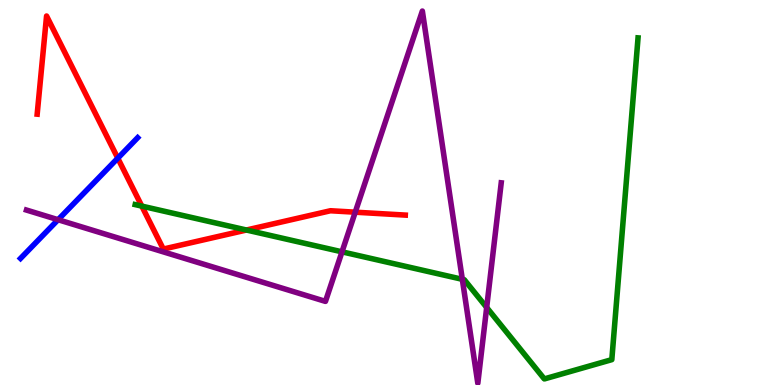[{'lines': ['blue', 'red'], 'intersections': [{'x': 1.52, 'y': 5.89}]}, {'lines': ['green', 'red'], 'intersections': [{'x': 1.83, 'y': 4.65}, {'x': 3.18, 'y': 4.03}]}, {'lines': ['purple', 'red'], 'intersections': [{'x': 4.58, 'y': 4.49}]}, {'lines': ['blue', 'green'], 'intersections': []}, {'lines': ['blue', 'purple'], 'intersections': [{'x': 0.749, 'y': 4.29}]}, {'lines': ['green', 'purple'], 'intersections': [{'x': 4.41, 'y': 3.46}, {'x': 5.97, 'y': 2.75}, {'x': 6.28, 'y': 2.01}]}]